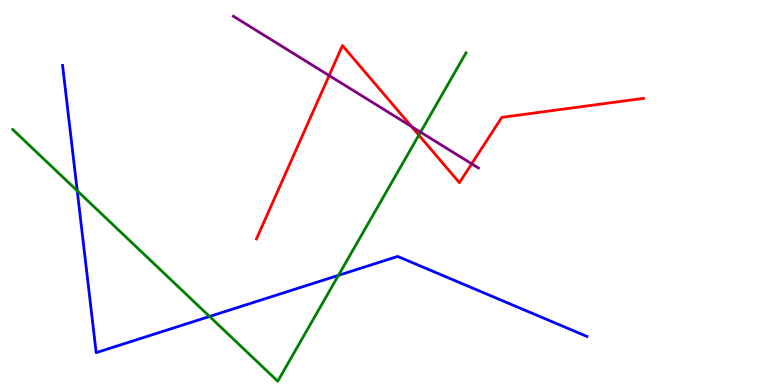[{'lines': ['blue', 'red'], 'intersections': []}, {'lines': ['green', 'red'], 'intersections': [{'x': 5.4, 'y': 6.49}]}, {'lines': ['purple', 'red'], 'intersections': [{'x': 4.25, 'y': 8.04}, {'x': 5.31, 'y': 6.71}, {'x': 6.09, 'y': 5.75}]}, {'lines': ['blue', 'green'], 'intersections': [{'x': 0.997, 'y': 5.04}, {'x': 2.7, 'y': 1.78}, {'x': 4.37, 'y': 2.85}]}, {'lines': ['blue', 'purple'], 'intersections': []}, {'lines': ['green', 'purple'], 'intersections': [{'x': 5.43, 'y': 6.57}]}]